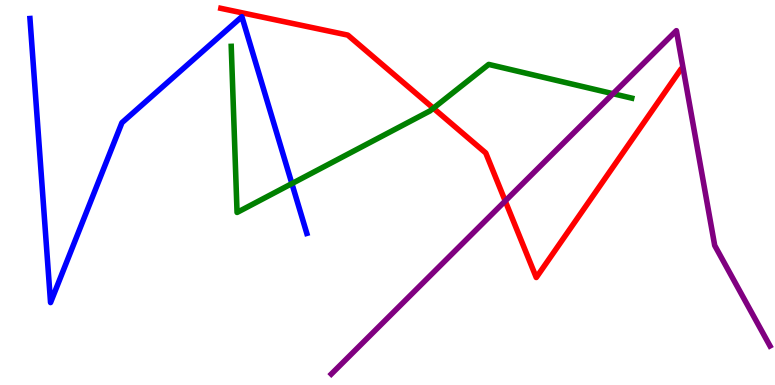[{'lines': ['blue', 'red'], 'intersections': []}, {'lines': ['green', 'red'], 'intersections': [{'x': 5.59, 'y': 7.19}]}, {'lines': ['purple', 'red'], 'intersections': [{'x': 6.52, 'y': 4.78}]}, {'lines': ['blue', 'green'], 'intersections': [{'x': 3.77, 'y': 5.23}]}, {'lines': ['blue', 'purple'], 'intersections': []}, {'lines': ['green', 'purple'], 'intersections': [{'x': 7.91, 'y': 7.57}]}]